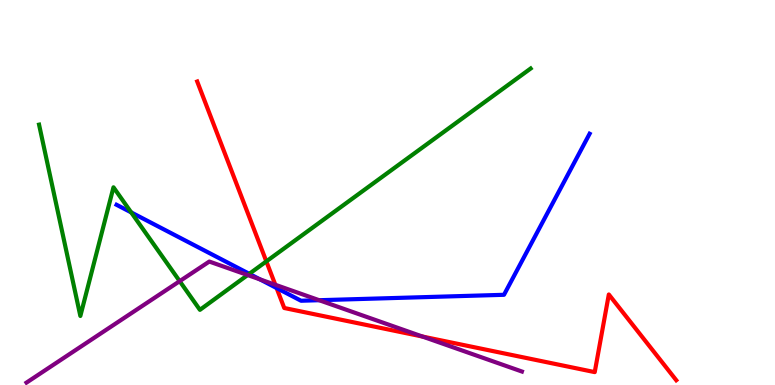[{'lines': ['blue', 'red'], 'intersections': [{'x': 3.57, 'y': 2.52}]}, {'lines': ['green', 'red'], 'intersections': [{'x': 3.44, 'y': 3.21}]}, {'lines': ['purple', 'red'], 'intersections': [{'x': 3.55, 'y': 2.6}, {'x': 5.45, 'y': 1.26}]}, {'lines': ['blue', 'green'], 'intersections': [{'x': 1.69, 'y': 4.48}, {'x': 3.22, 'y': 2.89}]}, {'lines': ['blue', 'purple'], 'intersections': [{'x': 3.35, 'y': 2.74}, {'x': 4.12, 'y': 2.2}]}, {'lines': ['green', 'purple'], 'intersections': [{'x': 2.32, 'y': 2.7}, {'x': 3.2, 'y': 2.86}]}]